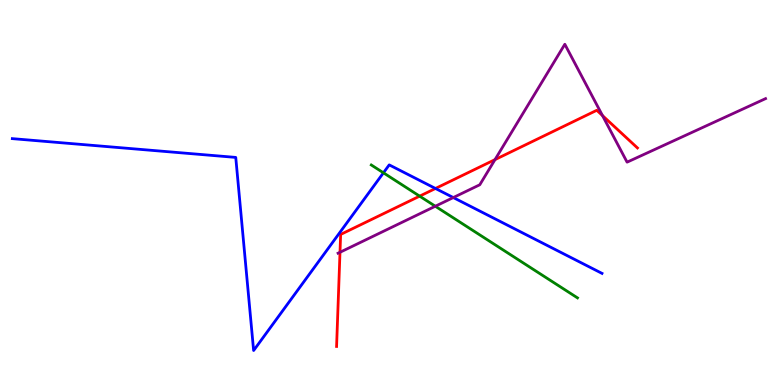[{'lines': ['blue', 'red'], 'intersections': [{'x': 5.62, 'y': 5.1}]}, {'lines': ['green', 'red'], 'intersections': [{'x': 5.41, 'y': 4.91}]}, {'lines': ['purple', 'red'], 'intersections': [{'x': 4.39, 'y': 3.45}, {'x': 6.39, 'y': 5.85}, {'x': 7.77, 'y': 7.0}]}, {'lines': ['blue', 'green'], 'intersections': [{'x': 4.95, 'y': 5.51}]}, {'lines': ['blue', 'purple'], 'intersections': [{'x': 5.85, 'y': 4.87}]}, {'lines': ['green', 'purple'], 'intersections': [{'x': 5.62, 'y': 4.64}]}]